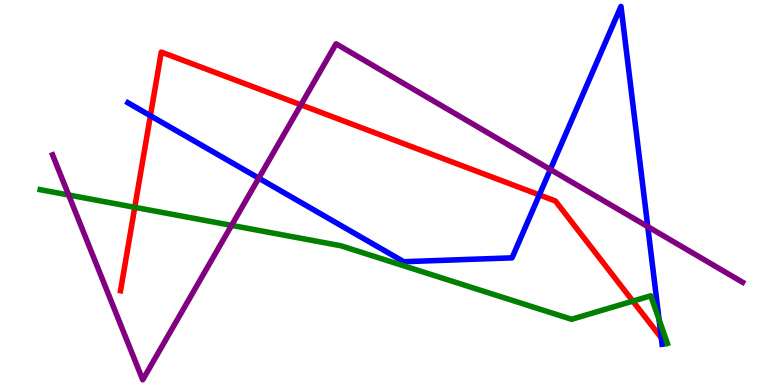[{'lines': ['blue', 'red'], 'intersections': [{'x': 1.94, 'y': 6.99}, {'x': 6.96, 'y': 4.94}, {'x': 8.53, 'y': 1.22}]}, {'lines': ['green', 'red'], 'intersections': [{'x': 1.74, 'y': 4.61}, {'x': 8.17, 'y': 2.18}]}, {'lines': ['purple', 'red'], 'intersections': [{'x': 3.88, 'y': 7.28}]}, {'lines': ['blue', 'green'], 'intersections': [{'x': 8.5, 'y': 1.7}]}, {'lines': ['blue', 'purple'], 'intersections': [{'x': 3.34, 'y': 5.37}, {'x': 7.1, 'y': 5.6}, {'x': 8.36, 'y': 4.11}]}, {'lines': ['green', 'purple'], 'intersections': [{'x': 0.886, 'y': 4.94}, {'x': 2.99, 'y': 4.15}]}]